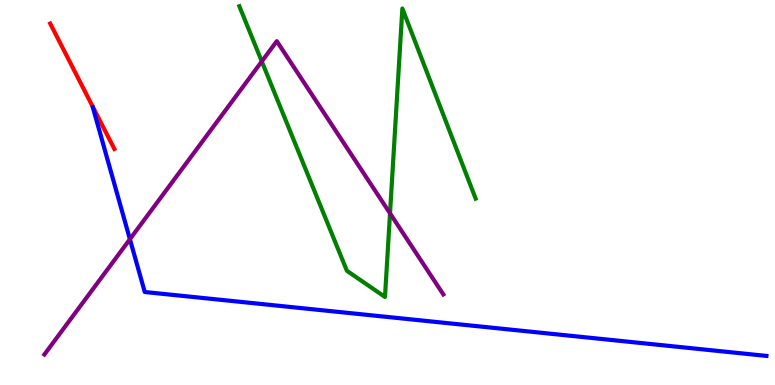[{'lines': ['blue', 'red'], 'intersections': []}, {'lines': ['green', 'red'], 'intersections': []}, {'lines': ['purple', 'red'], 'intersections': []}, {'lines': ['blue', 'green'], 'intersections': []}, {'lines': ['blue', 'purple'], 'intersections': [{'x': 1.68, 'y': 3.79}]}, {'lines': ['green', 'purple'], 'intersections': [{'x': 3.38, 'y': 8.4}, {'x': 5.03, 'y': 4.46}]}]